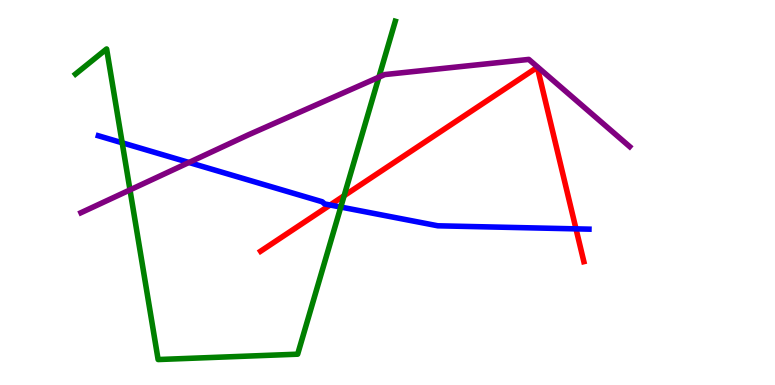[{'lines': ['blue', 'red'], 'intersections': [{'x': 4.26, 'y': 4.68}, {'x': 7.43, 'y': 4.06}]}, {'lines': ['green', 'red'], 'intersections': [{'x': 4.44, 'y': 4.92}]}, {'lines': ['purple', 'red'], 'intersections': []}, {'lines': ['blue', 'green'], 'intersections': [{'x': 1.58, 'y': 6.29}, {'x': 4.4, 'y': 4.62}]}, {'lines': ['blue', 'purple'], 'intersections': [{'x': 2.44, 'y': 5.78}]}, {'lines': ['green', 'purple'], 'intersections': [{'x': 1.68, 'y': 5.07}, {'x': 4.89, 'y': 8.0}]}]